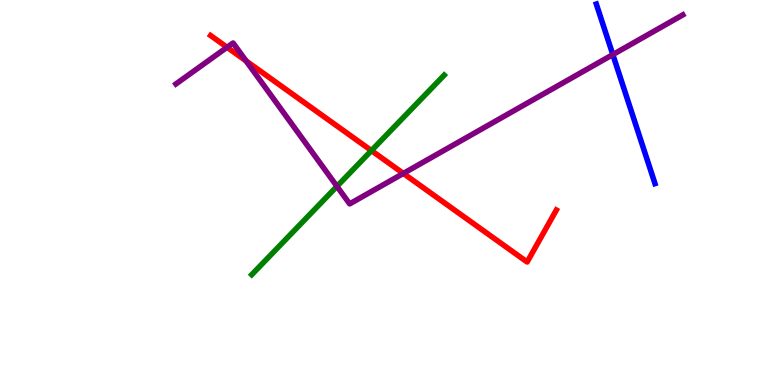[{'lines': ['blue', 'red'], 'intersections': []}, {'lines': ['green', 'red'], 'intersections': [{'x': 4.79, 'y': 6.09}]}, {'lines': ['purple', 'red'], 'intersections': [{'x': 2.93, 'y': 8.77}, {'x': 3.18, 'y': 8.42}, {'x': 5.2, 'y': 5.5}]}, {'lines': ['blue', 'green'], 'intersections': []}, {'lines': ['blue', 'purple'], 'intersections': [{'x': 7.91, 'y': 8.58}]}, {'lines': ['green', 'purple'], 'intersections': [{'x': 4.35, 'y': 5.16}]}]